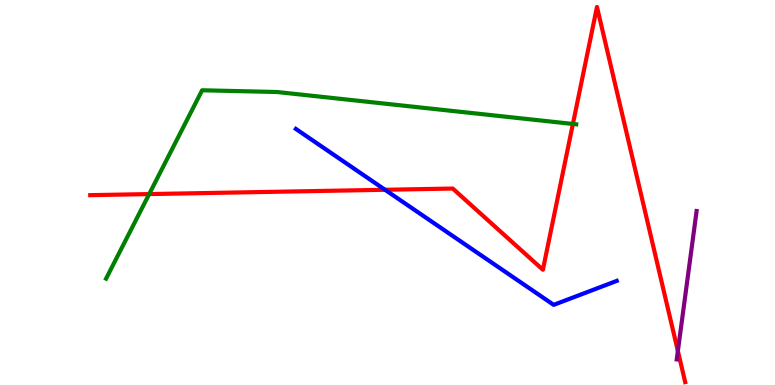[{'lines': ['blue', 'red'], 'intersections': [{'x': 4.97, 'y': 5.07}]}, {'lines': ['green', 'red'], 'intersections': [{'x': 1.93, 'y': 4.96}, {'x': 7.39, 'y': 6.78}]}, {'lines': ['purple', 'red'], 'intersections': [{'x': 8.75, 'y': 0.884}]}, {'lines': ['blue', 'green'], 'intersections': []}, {'lines': ['blue', 'purple'], 'intersections': []}, {'lines': ['green', 'purple'], 'intersections': []}]